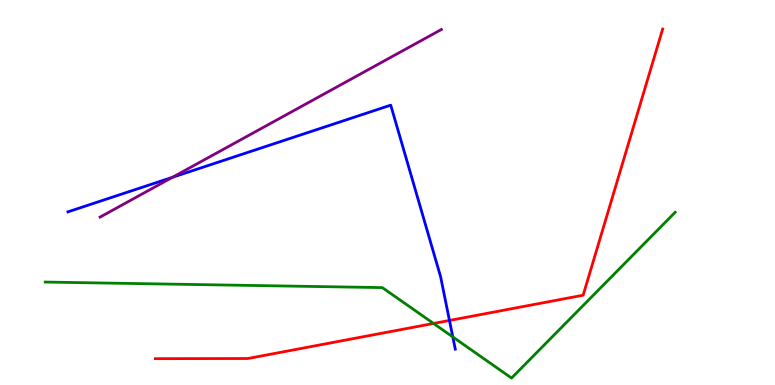[{'lines': ['blue', 'red'], 'intersections': [{'x': 5.8, 'y': 1.68}]}, {'lines': ['green', 'red'], 'intersections': [{'x': 5.59, 'y': 1.6}]}, {'lines': ['purple', 'red'], 'intersections': []}, {'lines': ['blue', 'green'], 'intersections': [{'x': 5.84, 'y': 1.25}]}, {'lines': ['blue', 'purple'], 'intersections': [{'x': 2.23, 'y': 5.4}]}, {'lines': ['green', 'purple'], 'intersections': []}]